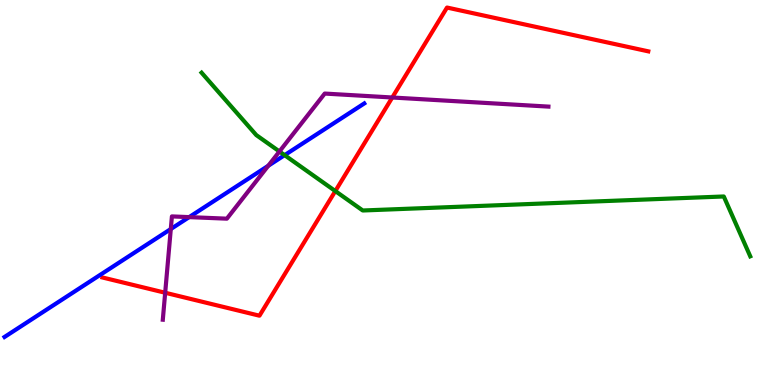[{'lines': ['blue', 'red'], 'intersections': []}, {'lines': ['green', 'red'], 'intersections': [{'x': 4.33, 'y': 5.04}]}, {'lines': ['purple', 'red'], 'intersections': [{'x': 2.13, 'y': 2.4}, {'x': 5.06, 'y': 7.47}]}, {'lines': ['blue', 'green'], 'intersections': [{'x': 3.67, 'y': 5.97}]}, {'lines': ['blue', 'purple'], 'intersections': [{'x': 2.2, 'y': 4.05}, {'x': 2.44, 'y': 4.36}, {'x': 3.46, 'y': 5.69}]}, {'lines': ['green', 'purple'], 'intersections': [{'x': 3.61, 'y': 6.07}]}]